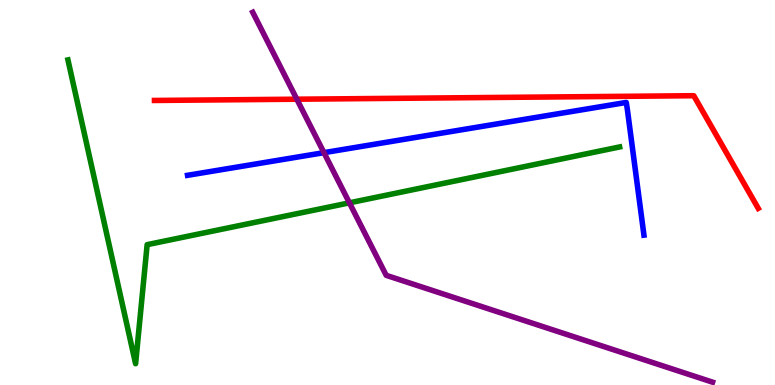[{'lines': ['blue', 'red'], 'intersections': []}, {'lines': ['green', 'red'], 'intersections': []}, {'lines': ['purple', 'red'], 'intersections': [{'x': 3.83, 'y': 7.42}]}, {'lines': ['blue', 'green'], 'intersections': []}, {'lines': ['blue', 'purple'], 'intersections': [{'x': 4.18, 'y': 6.03}]}, {'lines': ['green', 'purple'], 'intersections': [{'x': 4.51, 'y': 4.73}]}]